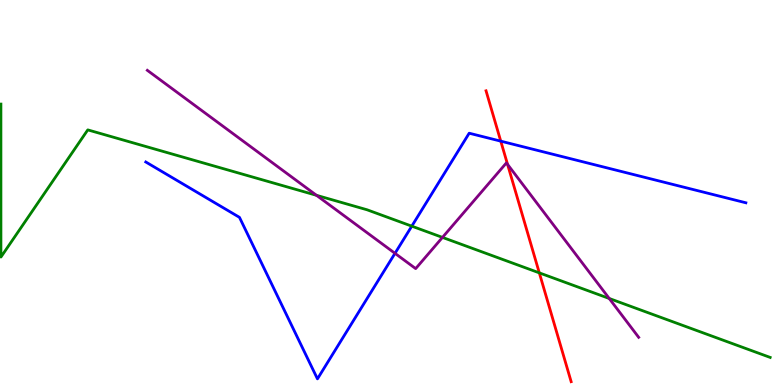[{'lines': ['blue', 'red'], 'intersections': [{'x': 6.46, 'y': 6.33}]}, {'lines': ['green', 'red'], 'intersections': [{'x': 6.96, 'y': 2.91}]}, {'lines': ['purple', 'red'], 'intersections': [{'x': 6.55, 'y': 5.73}]}, {'lines': ['blue', 'green'], 'intersections': [{'x': 5.31, 'y': 4.13}]}, {'lines': ['blue', 'purple'], 'intersections': [{'x': 5.1, 'y': 3.42}]}, {'lines': ['green', 'purple'], 'intersections': [{'x': 4.08, 'y': 4.93}, {'x': 5.71, 'y': 3.83}, {'x': 7.86, 'y': 2.25}]}]